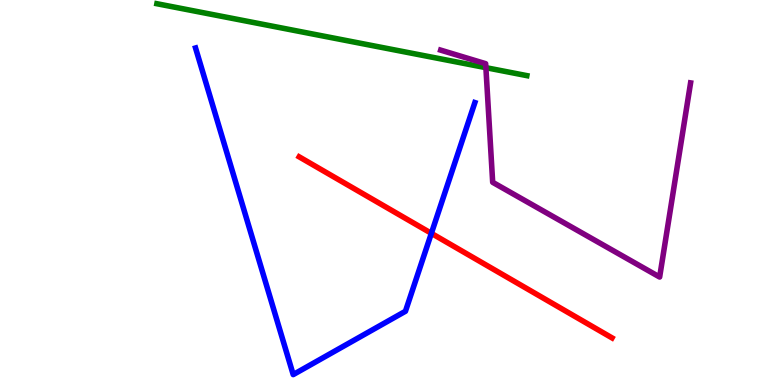[{'lines': ['blue', 'red'], 'intersections': [{'x': 5.57, 'y': 3.94}]}, {'lines': ['green', 'red'], 'intersections': []}, {'lines': ['purple', 'red'], 'intersections': []}, {'lines': ['blue', 'green'], 'intersections': []}, {'lines': ['blue', 'purple'], 'intersections': []}, {'lines': ['green', 'purple'], 'intersections': [{'x': 6.27, 'y': 8.24}]}]